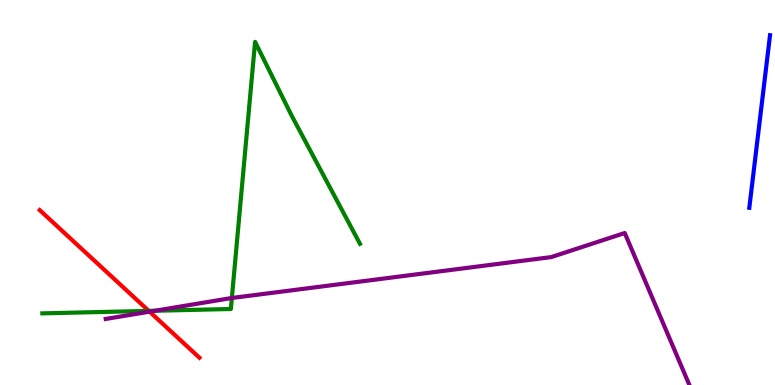[{'lines': ['blue', 'red'], 'intersections': []}, {'lines': ['green', 'red'], 'intersections': [{'x': 1.92, 'y': 1.92}]}, {'lines': ['purple', 'red'], 'intersections': [{'x': 1.93, 'y': 1.9}]}, {'lines': ['blue', 'green'], 'intersections': []}, {'lines': ['blue', 'purple'], 'intersections': []}, {'lines': ['green', 'purple'], 'intersections': [{'x': 2.0, 'y': 1.93}, {'x': 2.99, 'y': 2.26}]}]